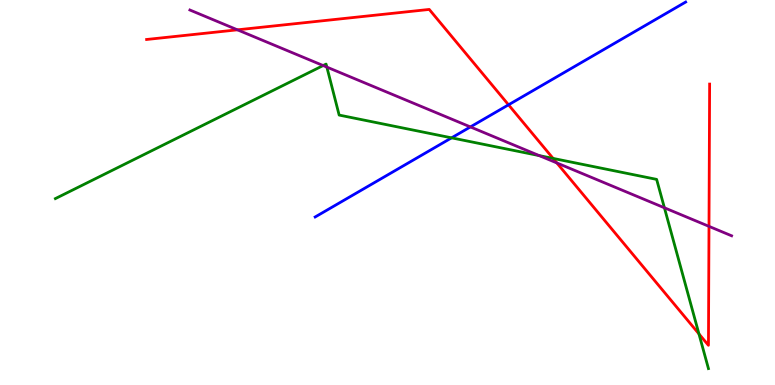[{'lines': ['blue', 'red'], 'intersections': [{'x': 6.56, 'y': 7.28}]}, {'lines': ['green', 'red'], 'intersections': [{'x': 7.14, 'y': 5.89}, {'x': 9.02, 'y': 1.33}]}, {'lines': ['purple', 'red'], 'intersections': [{'x': 3.06, 'y': 9.23}, {'x': 7.19, 'y': 5.77}, {'x': 9.15, 'y': 4.12}]}, {'lines': ['blue', 'green'], 'intersections': [{'x': 5.83, 'y': 6.42}]}, {'lines': ['blue', 'purple'], 'intersections': [{'x': 6.07, 'y': 6.7}]}, {'lines': ['green', 'purple'], 'intersections': [{'x': 4.17, 'y': 8.3}, {'x': 4.22, 'y': 8.26}, {'x': 6.96, 'y': 5.96}, {'x': 8.57, 'y': 4.6}]}]